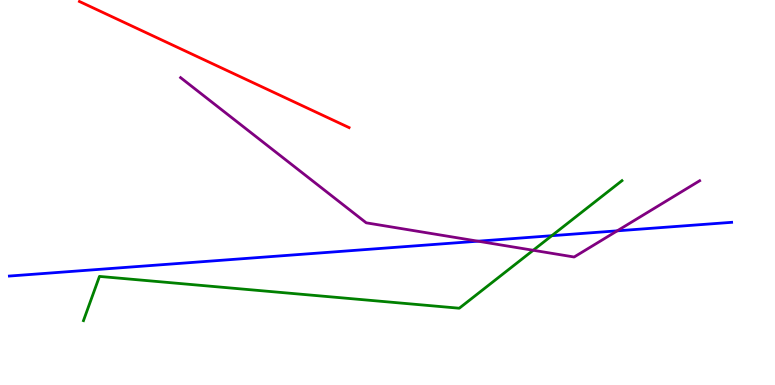[{'lines': ['blue', 'red'], 'intersections': []}, {'lines': ['green', 'red'], 'intersections': []}, {'lines': ['purple', 'red'], 'intersections': []}, {'lines': ['blue', 'green'], 'intersections': [{'x': 7.12, 'y': 3.88}]}, {'lines': ['blue', 'purple'], 'intersections': [{'x': 6.17, 'y': 3.74}, {'x': 7.96, 'y': 4.0}]}, {'lines': ['green', 'purple'], 'intersections': [{'x': 6.88, 'y': 3.5}]}]